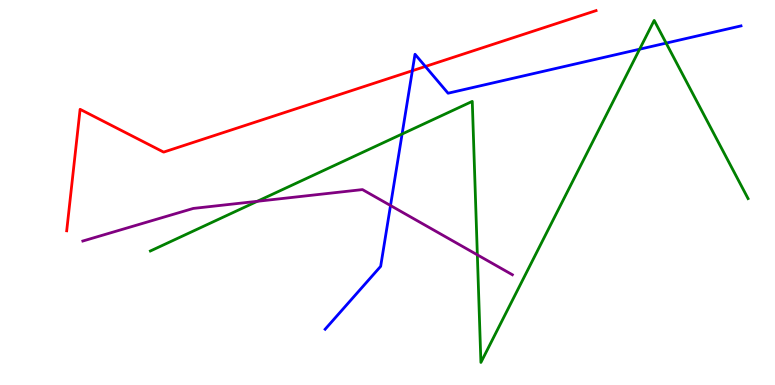[{'lines': ['blue', 'red'], 'intersections': [{'x': 5.32, 'y': 8.16}, {'x': 5.49, 'y': 8.27}]}, {'lines': ['green', 'red'], 'intersections': []}, {'lines': ['purple', 'red'], 'intersections': []}, {'lines': ['blue', 'green'], 'intersections': [{'x': 5.19, 'y': 6.52}, {'x': 8.25, 'y': 8.72}, {'x': 8.6, 'y': 8.88}]}, {'lines': ['blue', 'purple'], 'intersections': [{'x': 5.04, 'y': 4.66}]}, {'lines': ['green', 'purple'], 'intersections': [{'x': 3.32, 'y': 4.77}, {'x': 6.16, 'y': 3.38}]}]